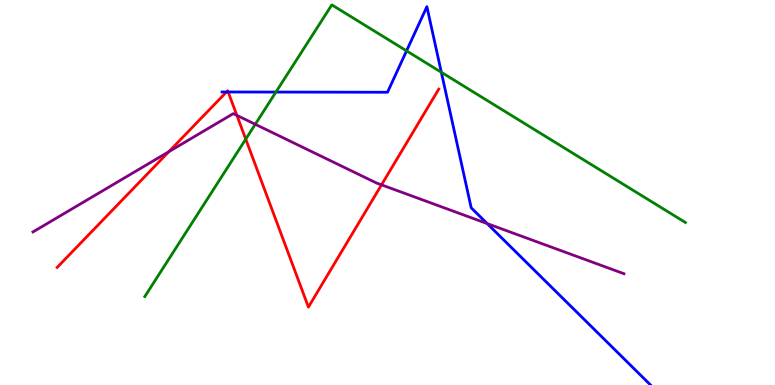[{'lines': ['blue', 'red'], 'intersections': [{'x': 2.92, 'y': 7.61}, {'x': 2.94, 'y': 7.61}]}, {'lines': ['green', 'red'], 'intersections': [{'x': 3.17, 'y': 6.39}]}, {'lines': ['purple', 'red'], 'intersections': [{'x': 2.18, 'y': 6.06}, {'x': 3.06, 'y': 7.0}, {'x': 4.92, 'y': 5.2}]}, {'lines': ['blue', 'green'], 'intersections': [{'x': 3.56, 'y': 7.61}, {'x': 5.25, 'y': 8.68}, {'x': 5.69, 'y': 8.12}]}, {'lines': ['blue', 'purple'], 'intersections': [{'x': 6.29, 'y': 4.19}]}, {'lines': ['green', 'purple'], 'intersections': [{'x': 3.29, 'y': 6.77}]}]